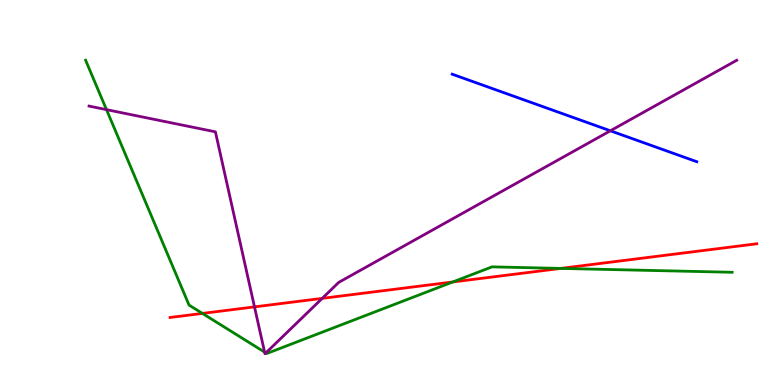[{'lines': ['blue', 'red'], 'intersections': []}, {'lines': ['green', 'red'], 'intersections': [{'x': 2.61, 'y': 1.86}, {'x': 5.84, 'y': 2.68}, {'x': 7.23, 'y': 3.03}]}, {'lines': ['purple', 'red'], 'intersections': [{'x': 3.28, 'y': 2.03}, {'x': 4.16, 'y': 2.25}]}, {'lines': ['blue', 'green'], 'intersections': []}, {'lines': ['blue', 'purple'], 'intersections': [{'x': 7.88, 'y': 6.6}]}, {'lines': ['green', 'purple'], 'intersections': [{'x': 1.37, 'y': 7.15}, {'x': 3.41, 'y': 0.854}, {'x': 3.43, 'y': 0.833}]}]